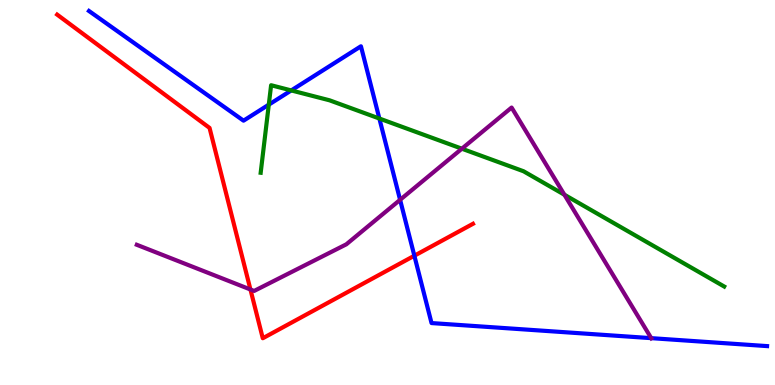[{'lines': ['blue', 'red'], 'intersections': [{'x': 5.35, 'y': 3.36}]}, {'lines': ['green', 'red'], 'intersections': []}, {'lines': ['purple', 'red'], 'intersections': [{'x': 3.23, 'y': 2.48}]}, {'lines': ['blue', 'green'], 'intersections': [{'x': 3.47, 'y': 7.28}, {'x': 3.76, 'y': 7.65}, {'x': 4.9, 'y': 6.92}]}, {'lines': ['blue', 'purple'], 'intersections': [{'x': 5.16, 'y': 4.81}, {'x': 8.4, 'y': 1.22}]}, {'lines': ['green', 'purple'], 'intersections': [{'x': 5.96, 'y': 6.14}, {'x': 7.28, 'y': 4.94}]}]